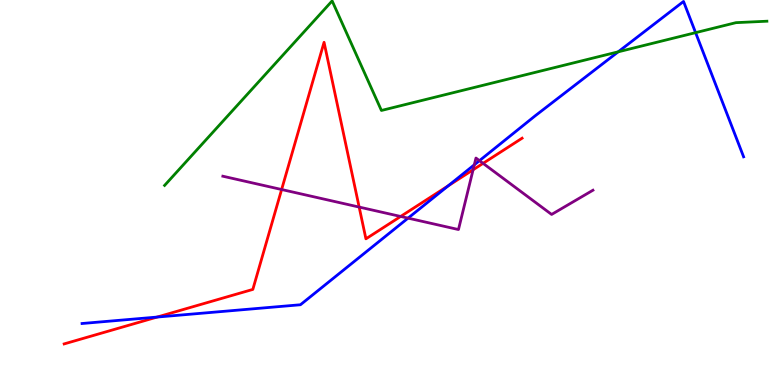[{'lines': ['blue', 'red'], 'intersections': [{'x': 2.03, 'y': 1.76}, {'x': 5.78, 'y': 5.17}]}, {'lines': ['green', 'red'], 'intersections': []}, {'lines': ['purple', 'red'], 'intersections': [{'x': 3.63, 'y': 5.08}, {'x': 4.63, 'y': 4.62}, {'x': 5.17, 'y': 4.38}, {'x': 6.1, 'y': 5.59}, {'x': 6.23, 'y': 5.76}]}, {'lines': ['blue', 'green'], 'intersections': [{'x': 7.98, 'y': 8.65}, {'x': 8.98, 'y': 9.15}]}, {'lines': ['blue', 'purple'], 'intersections': [{'x': 5.27, 'y': 4.33}, {'x': 6.12, 'y': 5.72}, {'x': 6.19, 'y': 5.83}]}, {'lines': ['green', 'purple'], 'intersections': []}]